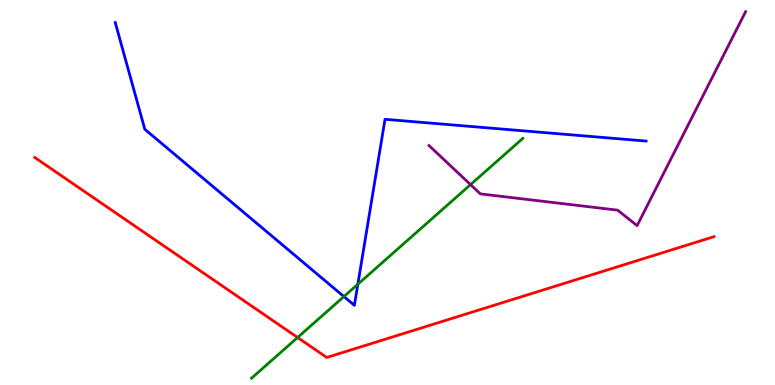[{'lines': ['blue', 'red'], 'intersections': []}, {'lines': ['green', 'red'], 'intersections': [{'x': 3.84, 'y': 1.23}]}, {'lines': ['purple', 'red'], 'intersections': []}, {'lines': ['blue', 'green'], 'intersections': [{'x': 4.44, 'y': 2.3}, {'x': 4.62, 'y': 2.62}]}, {'lines': ['blue', 'purple'], 'intersections': []}, {'lines': ['green', 'purple'], 'intersections': [{'x': 6.07, 'y': 5.2}]}]